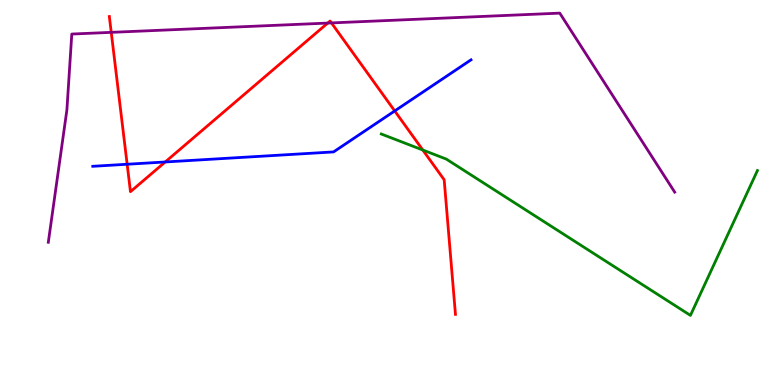[{'lines': ['blue', 'red'], 'intersections': [{'x': 1.64, 'y': 5.73}, {'x': 2.13, 'y': 5.79}, {'x': 5.09, 'y': 7.12}]}, {'lines': ['green', 'red'], 'intersections': [{'x': 5.46, 'y': 6.1}]}, {'lines': ['purple', 'red'], 'intersections': [{'x': 1.44, 'y': 9.16}, {'x': 4.23, 'y': 9.4}, {'x': 4.28, 'y': 9.4}]}, {'lines': ['blue', 'green'], 'intersections': []}, {'lines': ['blue', 'purple'], 'intersections': []}, {'lines': ['green', 'purple'], 'intersections': []}]